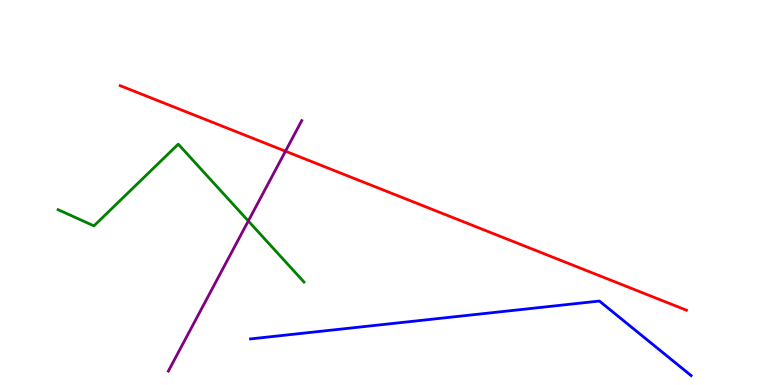[{'lines': ['blue', 'red'], 'intersections': []}, {'lines': ['green', 'red'], 'intersections': []}, {'lines': ['purple', 'red'], 'intersections': [{'x': 3.68, 'y': 6.07}]}, {'lines': ['blue', 'green'], 'intersections': []}, {'lines': ['blue', 'purple'], 'intersections': []}, {'lines': ['green', 'purple'], 'intersections': [{'x': 3.2, 'y': 4.26}]}]